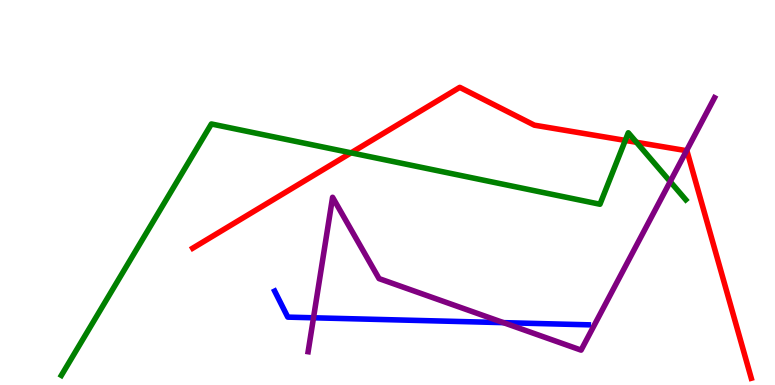[{'lines': ['blue', 'red'], 'intersections': []}, {'lines': ['green', 'red'], 'intersections': [{'x': 4.53, 'y': 6.03}, {'x': 8.07, 'y': 6.35}, {'x': 8.21, 'y': 6.3}]}, {'lines': ['purple', 'red'], 'intersections': [{'x': 8.86, 'y': 6.09}]}, {'lines': ['blue', 'green'], 'intersections': []}, {'lines': ['blue', 'purple'], 'intersections': [{'x': 4.05, 'y': 1.75}, {'x': 6.5, 'y': 1.62}]}, {'lines': ['green', 'purple'], 'intersections': [{'x': 8.65, 'y': 5.28}]}]